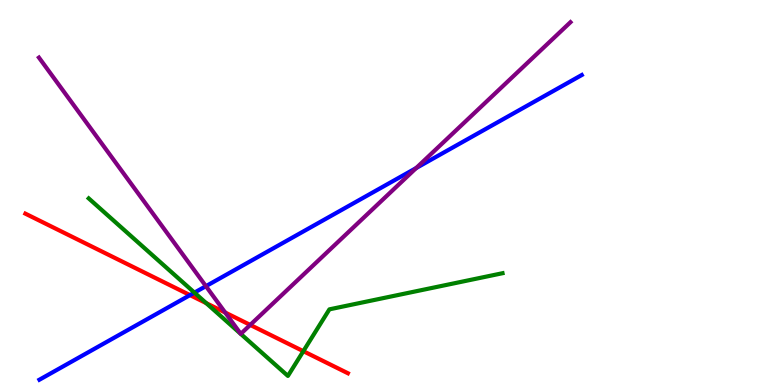[{'lines': ['blue', 'red'], 'intersections': [{'x': 2.45, 'y': 2.33}]}, {'lines': ['green', 'red'], 'intersections': [{'x': 2.66, 'y': 2.13}, {'x': 3.91, 'y': 0.878}]}, {'lines': ['purple', 'red'], 'intersections': [{'x': 2.91, 'y': 1.88}, {'x': 3.23, 'y': 1.56}]}, {'lines': ['blue', 'green'], 'intersections': [{'x': 2.51, 'y': 2.4}]}, {'lines': ['blue', 'purple'], 'intersections': [{'x': 2.66, 'y': 2.57}, {'x': 5.37, 'y': 5.64}]}, {'lines': ['green', 'purple'], 'intersections': []}]